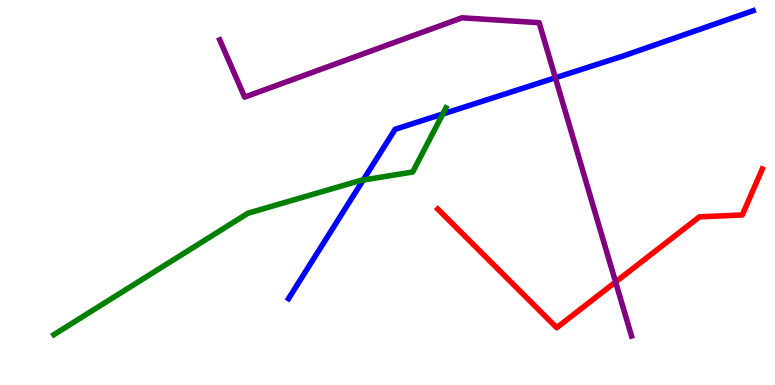[{'lines': ['blue', 'red'], 'intersections': []}, {'lines': ['green', 'red'], 'intersections': []}, {'lines': ['purple', 'red'], 'intersections': [{'x': 7.94, 'y': 2.68}]}, {'lines': ['blue', 'green'], 'intersections': [{'x': 4.69, 'y': 5.32}, {'x': 5.71, 'y': 7.04}]}, {'lines': ['blue', 'purple'], 'intersections': [{'x': 7.17, 'y': 7.98}]}, {'lines': ['green', 'purple'], 'intersections': []}]